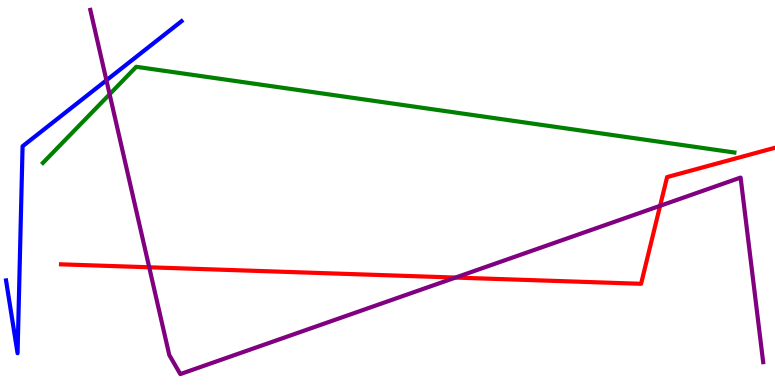[{'lines': ['blue', 'red'], 'intersections': []}, {'lines': ['green', 'red'], 'intersections': []}, {'lines': ['purple', 'red'], 'intersections': [{'x': 1.93, 'y': 3.06}, {'x': 5.88, 'y': 2.79}, {'x': 8.52, 'y': 4.65}]}, {'lines': ['blue', 'green'], 'intersections': []}, {'lines': ['blue', 'purple'], 'intersections': [{'x': 1.37, 'y': 7.91}]}, {'lines': ['green', 'purple'], 'intersections': [{'x': 1.41, 'y': 7.55}]}]